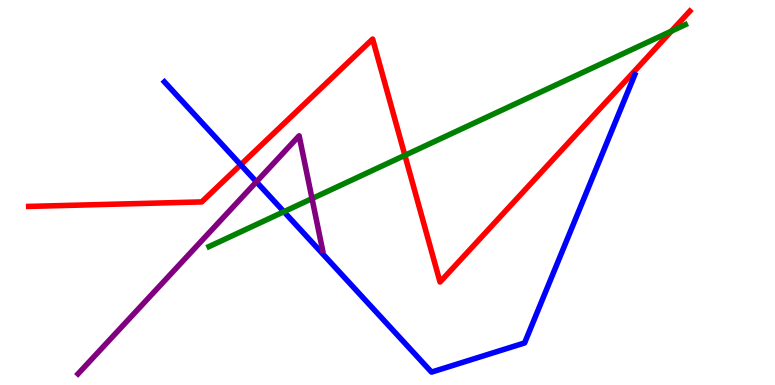[{'lines': ['blue', 'red'], 'intersections': [{'x': 3.11, 'y': 5.72}]}, {'lines': ['green', 'red'], 'intersections': [{'x': 5.22, 'y': 5.97}, {'x': 8.66, 'y': 9.19}]}, {'lines': ['purple', 'red'], 'intersections': []}, {'lines': ['blue', 'green'], 'intersections': [{'x': 3.66, 'y': 4.5}]}, {'lines': ['blue', 'purple'], 'intersections': [{'x': 3.31, 'y': 5.28}]}, {'lines': ['green', 'purple'], 'intersections': [{'x': 4.03, 'y': 4.84}]}]